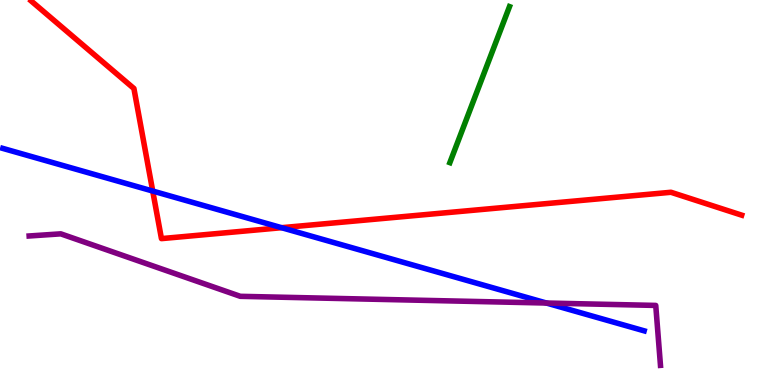[{'lines': ['blue', 'red'], 'intersections': [{'x': 1.97, 'y': 5.04}, {'x': 3.63, 'y': 4.09}]}, {'lines': ['green', 'red'], 'intersections': []}, {'lines': ['purple', 'red'], 'intersections': []}, {'lines': ['blue', 'green'], 'intersections': []}, {'lines': ['blue', 'purple'], 'intersections': [{'x': 7.05, 'y': 2.13}]}, {'lines': ['green', 'purple'], 'intersections': []}]